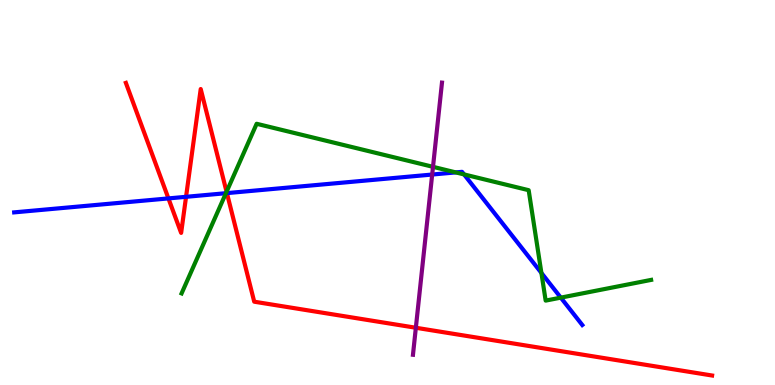[{'lines': ['blue', 'red'], 'intersections': [{'x': 2.17, 'y': 4.85}, {'x': 2.4, 'y': 4.89}, {'x': 2.93, 'y': 4.98}]}, {'lines': ['green', 'red'], 'intersections': [{'x': 2.92, 'y': 5.02}]}, {'lines': ['purple', 'red'], 'intersections': [{'x': 5.37, 'y': 1.49}]}, {'lines': ['blue', 'green'], 'intersections': [{'x': 2.92, 'y': 4.98}, {'x': 5.88, 'y': 5.52}, {'x': 5.99, 'y': 5.47}, {'x': 6.99, 'y': 2.91}, {'x': 7.24, 'y': 2.27}]}, {'lines': ['blue', 'purple'], 'intersections': [{'x': 5.58, 'y': 5.47}]}, {'lines': ['green', 'purple'], 'intersections': [{'x': 5.59, 'y': 5.67}]}]